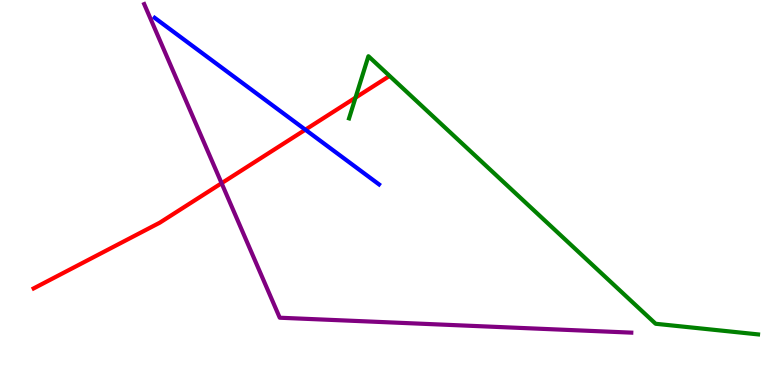[{'lines': ['blue', 'red'], 'intersections': [{'x': 3.94, 'y': 6.63}]}, {'lines': ['green', 'red'], 'intersections': [{'x': 4.59, 'y': 7.46}]}, {'lines': ['purple', 'red'], 'intersections': [{'x': 2.86, 'y': 5.24}]}, {'lines': ['blue', 'green'], 'intersections': []}, {'lines': ['blue', 'purple'], 'intersections': []}, {'lines': ['green', 'purple'], 'intersections': []}]